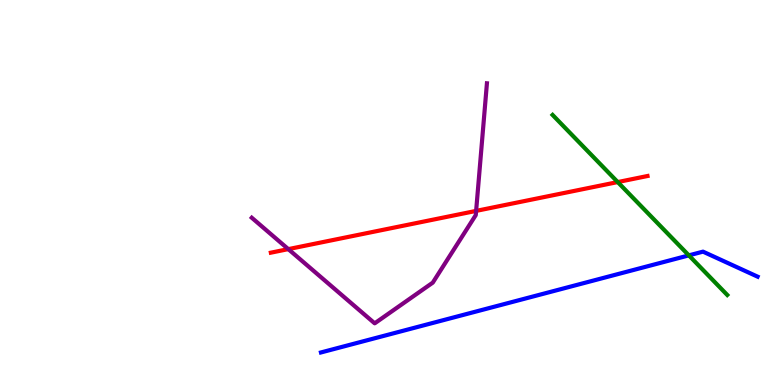[{'lines': ['blue', 'red'], 'intersections': []}, {'lines': ['green', 'red'], 'intersections': [{'x': 7.97, 'y': 5.27}]}, {'lines': ['purple', 'red'], 'intersections': [{'x': 3.72, 'y': 3.53}, {'x': 6.14, 'y': 4.52}]}, {'lines': ['blue', 'green'], 'intersections': [{'x': 8.89, 'y': 3.37}]}, {'lines': ['blue', 'purple'], 'intersections': []}, {'lines': ['green', 'purple'], 'intersections': []}]